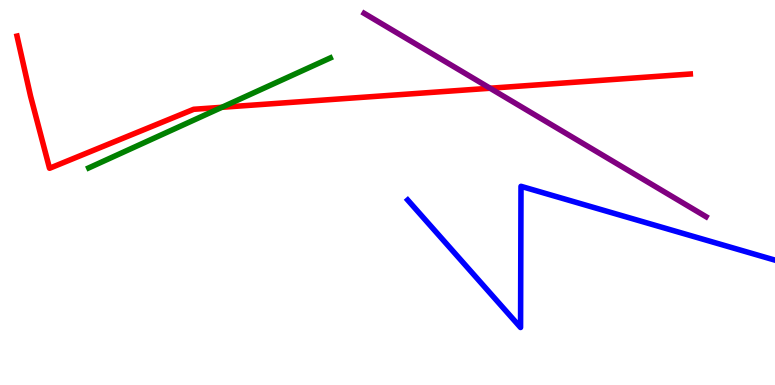[{'lines': ['blue', 'red'], 'intersections': []}, {'lines': ['green', 'red'], 'intersections': [{'x': 2.86, 'y': 7.21}]}, {'lines': ['purple', 'red'], 'intersections': [{'x': 6.32, 'y': 7.71}]}, {'lines': ['blue', 'green'], 'intersections': []}, {'lines': ['blue', 'purple'], 'intersections': []}, {'lines': ['green', 'purple'], 'intersections': []}]